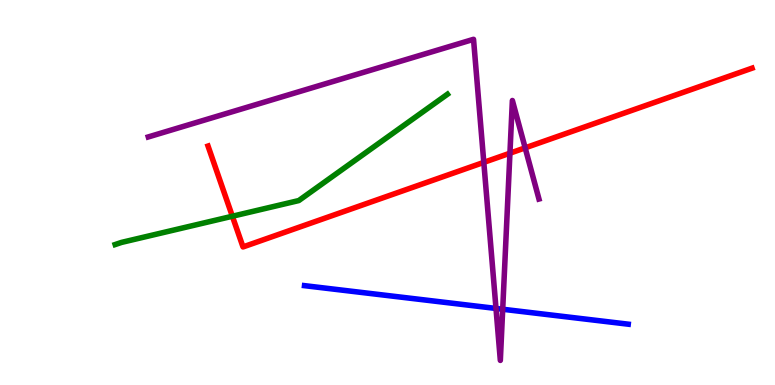[{'lines': ['blue', 'red'], 'intersections': []}, {'lines': ['green', 'red'], 'intersections': [{'x': 3.0, 'y': 4.38}]}, {'lines': ['purple', 'red'], 'intersections': [{'x': 6.24, 'y': 5.78}, {'x': 6.58, 'y': 6.02}, {'x': 6.78, 'y': 6.16}]}, {'lines': ['blue', 'green'], 'intersections': []}, {'lines': ['blue', 'purple'], 'intersections': [{'x': 6.4, 'y': 1.99}, {'x': 6.49, 'y': 1.97}]}, {'lines': ['green', 'purple'], 'intersections': []}]